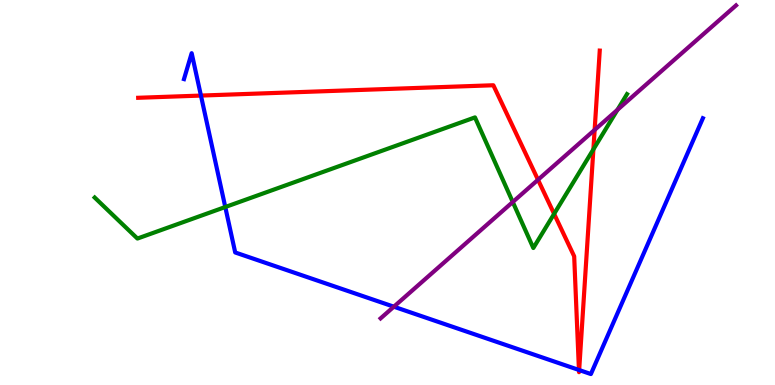[{'lines': ['blue', 'red'], 'intersections': [{'x': 2.59, 'y': 7.52}, {'x': 7.47, 'y': 0.39}, {'x': 7.47, 'y': 0.388}]}, {'lines': ['green', 'red'], 'intersections': [{'x': 7.15, 'y': 4.45}, {'x': 7.66, 'y': 6.12}]}, {'lines': ['purple', 'red'], 'intersections': [{'x': 6.94, 'y': 5.33}, {'x': 7.67, 'y': 6.63}]}, {'lines': ['blue', 'green'], 'intersections': [{'x': 2.91, 'y': 4.62}]}, {'lines': ['blue', 'purple'], 'intersections': [{'x': 5.08, 'y': 2.03}]}, {'lines': ['green', 'purple'], 'intersections': [{'x': 6.62, 'y': 4.75}, {'x': 7.97, 'y': 7.15}]}]